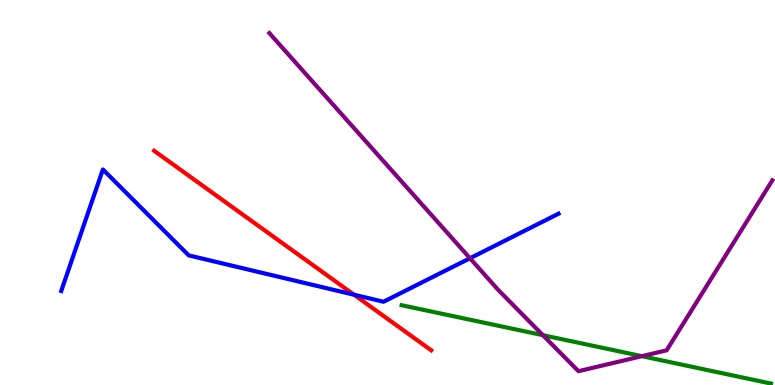[{'lines': ['blue', 'red'], 'intersections': [{'x': 4.57, 'y': 2.34}]}, {'lines': ['green', 'red'], 'intersections': []}, {'lines': ['purple', 'red'], 'intersections': []}, {'lines': ['blue', 'green'], 'intersections': []}, {'lines': ['blue', 'purple'], 'intersections': [{'x': 6.06, 'y': 3.29}]}, {'lines': ['green', 'purple'], 'intersections': [{'x': 7.01, 'y': 1.29}, {'x': 8.28, 'y': 0.749}]}]